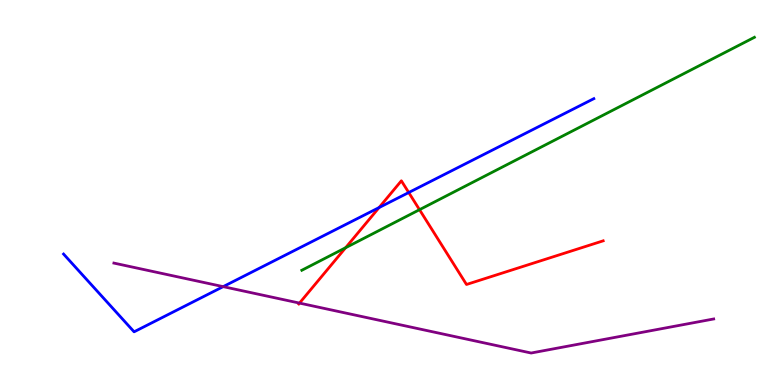[{'lines': ['blue', 'red'], 'intersections': [{'x': 4.89, 'y': 4.61}, {'x': 5.27, 'y': 5.0}]}, {'lines': ['green', 'red'], 'intersections': [{'x': 4.46, 'y': 3.57}, {'x': 5.41, 'y': 4.55}]}, {'lines': ['purple', 'red'], 'intersections': [{'x': 3.86, 'y': 2.13}]}, {'lines': ['blue', 'green'], 'intersections': []}, {'lines': ['blue', 'purple'], 'intersections': [{'x': 2.88, 'y': 2.55}]}, {'lines': ['green', 'purple'], 'intersections': []}]